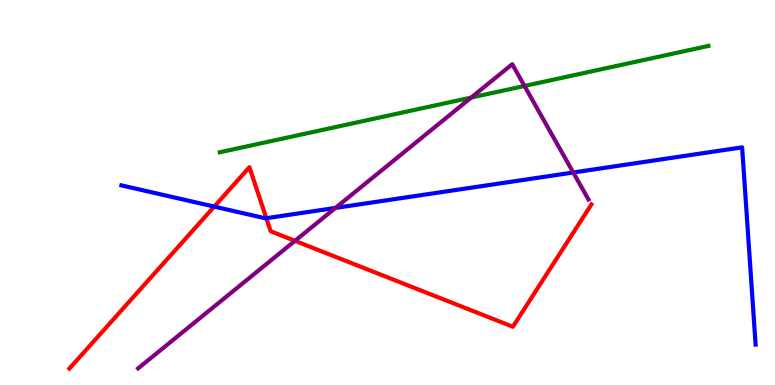[{'lines': ['blue', 'red'], 'intersections': [{'x': 2.76, 'y': 4.63}, {'x': 3.44, 'y': 4.33}]}, {'lines': ['green', 'red'], 'intersections': []}, {'lines': ['purple', 'red'], 'intersections': [{'x': 3.81, 'y': 3.74}]}, {'lines': ['blue', 'green'], 'intersections': []}, {'lines': ['blue', 'purple'], 'intersections': [{'x': 4.33, 'y': 4.6}, {'x': 7.4, 'y': 5.52}]}, {'lines': ['green', 'purple'], 'intersections': [{'x': 6.08, 'y': 7.47}, {'x': 6.77, 'y': 7.77}]}]